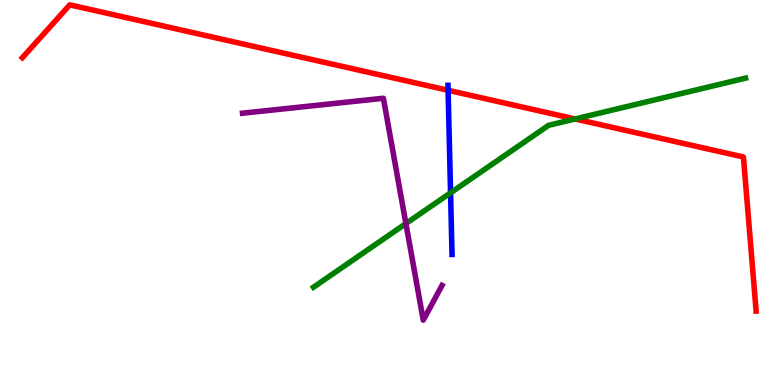[{'lines': ['blue', 'red'], 'intersections': [{'x': 5.78, 'y': 7.65}]}, {'lines': ['green', 'red'], 'intersections': [{'x': 7.42, 'y': 6.91}]}, {'lines': ['purple', 'red'], 'intersections': []}, {'lines': ['blue', 'green'], 'intersections': [{'x': 5.81, 'y': 4.99}]}, {'lines': ['blue', 'purple'], 'intersections': []}, {'lines': ['green', 'purple'], 'intersections': [{'x': 5.24, 'y': 4.19}]}]